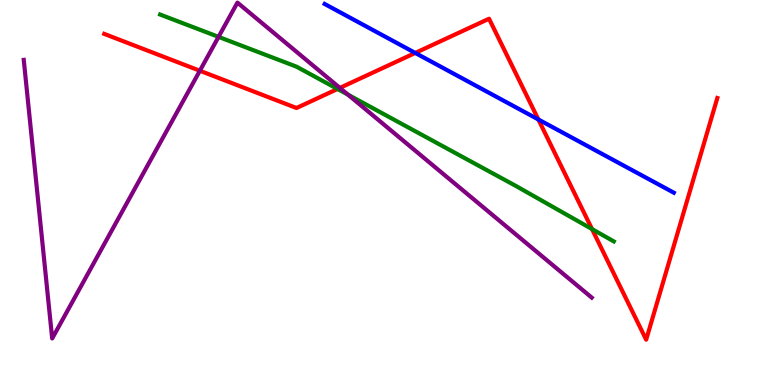[{'lines': ['blue', 'red'], 'intersections': [{'x': 5.36, 'y': 8.62}, {'x': 6.95, 'y': 6.9}]}, {'lines': ['green', 'red'], 'intersections': [{'x': 4.36, 'y': 7.69}, {'x': 7.64, 'y': 4.05}]}, {'lines': ['purple', 'red'], 'intersections': [{'x': 2.58, 'y': 8.16}, {'x': 4.39, 'y': 7.72}]}, {'lines': ['blue', 'green'], 'intersections': []}, {'lines': ['blue', 'purple'], 'intersections': []}, {'lines': ['green', 'purple'], 'intersections': [{'x': 2.82, 'y': 9.04}, {'x': 4.49, 'y': 7.54}]}]